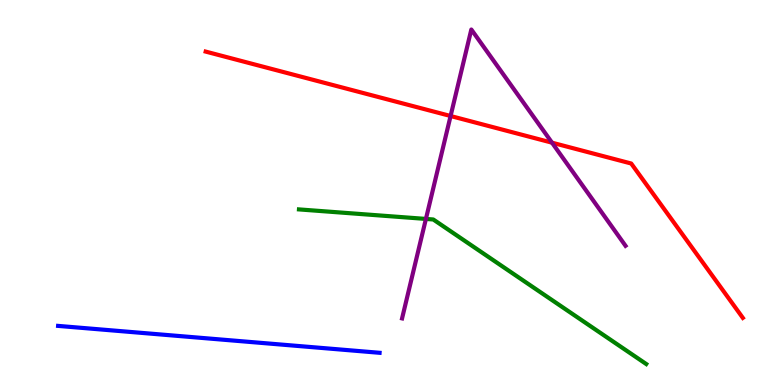[{'lines': ['blue', 'red'], 'intersections': []}, {'lines': ['green', 'red'], 'intersections': []}, {'lines': ['purple', 'red'], 'intersections': [{'x': 5.81, 'y': 6.99}, {'x': 7.12, 'y': 6.29}]}, {'lines': ['blue', 'green'], 'intersections': []}, {'lines': ['blue', 'purple'], 'intersections': []}, {'lines': ['green', 'purple'], 'intersections': [{'x': 5.5, 'y': 4.31}]}]